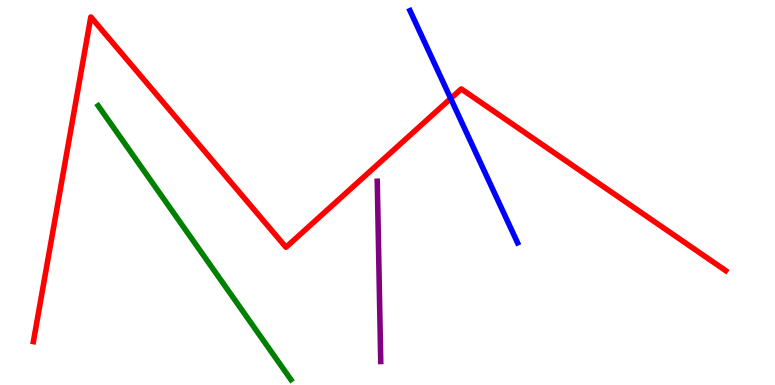[{'lines': ['blue', 'red'], 'intersections': [{'x': 5.82, 'y': 7.44}]}, {'lines': ['green', 'red'], 'intersections': []}, {'lines': ['purple', 'red'], 'intersections': []}, {'lines': ['blue', 'green'], 'intersections': []}, {'lines': ['blue', 'purple'], 'intersections': []}, {'lines': ['green', 'purple'], 'intersections': []}]